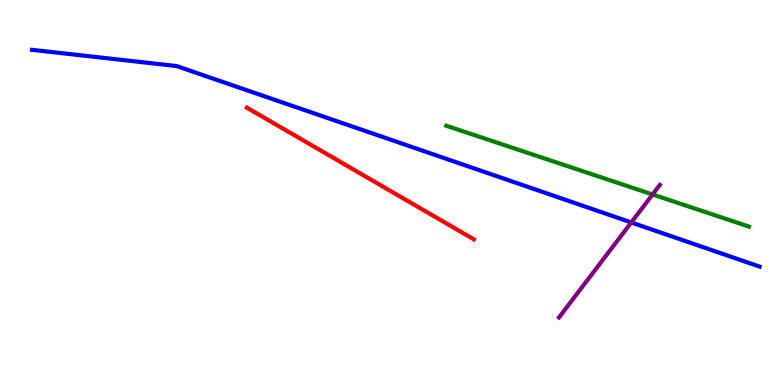[{'lines': ['blue', 'red'], 'intersections': []}, {'lines': ['green', 'red'], 'intersections': []}, {'lines': ['purple', 'red'], 'intersections': []}, {'lines': ['blue', 'green'], 'intersections': []}, {'lines': ['blue', 'purple'], 'intersections': [{'x': 8.15, 'y': 4.22}]}, {'lines': ['green', 'purple'], 'intersections': [{'x': 8.42, 'y': 4.95}]}]